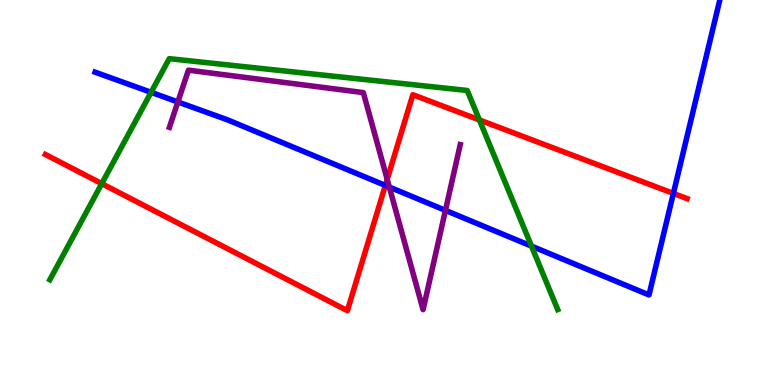[{'lines': ['blue', 'red'], 'intersections': [{'x': 4.97, 'y': 5.18}, {'x': 8.69, 'y': 4.98}]}, {'lines': ['green', 'red'], 'intersections': [{'x': 1.31, 'y': 5.23}, {'x': 6.19, 'y': 6.88}]}, {'lines': ['purple', 'red'], 'intersections': [{'x': 5.0, 'y': 5.34}]}, {'lines': ['blue', 'green'], 'intersections': [{'x': 1.95, 'y': 7.6}, {'x': 6.86, 'y': 3.61}]}, {'lines': ['blue', 'purple'], 'intersections': [{'x': 2.3, 'y': 7.35}, {'x': 5.02, 'y': 5.14}, {'x': 5.75, 'y': 4.54}]}, {'lines': ['green', 'purple'], 'intersections': []}]